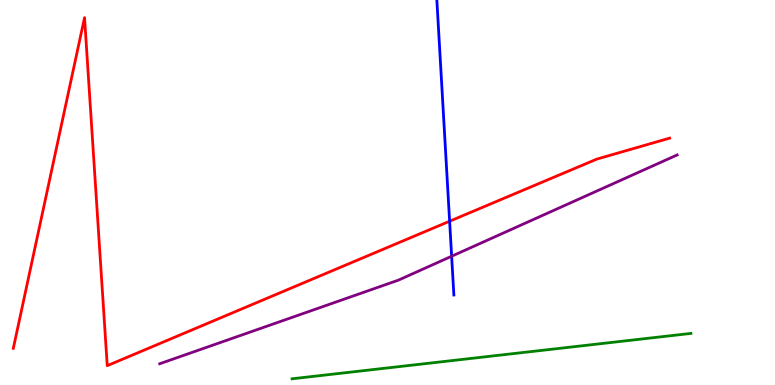[{'lines': ['blue', 'red'], 'intersections': [{'x': 5.8, 'y': 4.25}]}, {'lines': ['green', 'red'], 'intersections': []}, {'lines': ['purple', 'red'], 'intersections': []}, {'lines': ['blue', 'green'], 'intersections': []}, {'lines': ['blue', 'purple'], 'intersections': [{'x': 5.83, 'y': 3.34}]}, {'lines': ['green', 'purple'], 'intersections': []}]